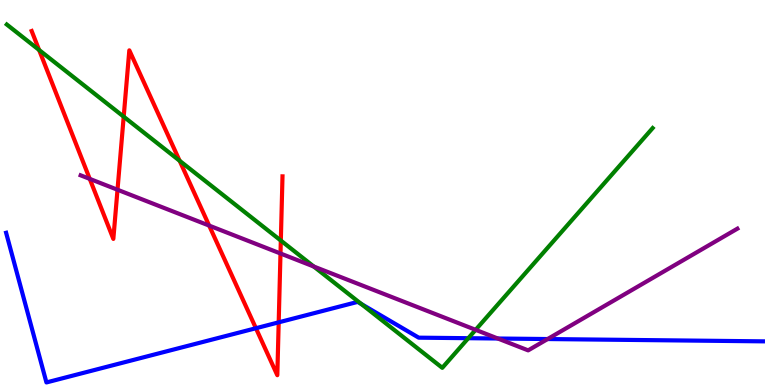[{'lines': ['blue', 'red'], 'intersections': [{'x': 3.3, 'y': 1.47}, {'x': 3.6, 'y': 1.63}]}, {'lines': ['green', 'red'], 'intersections': [{'x': 0.505, 'y': 8.7}, {'x': 1.6, 'y': 6.97}, {'x': 2.32, 'y': 5.82}, {'x': 3.62, 'y': 3.75}]}, {'lines': ['purple', 'red'], 'intersections': [{'x': 1.16, 'y': 5.35}, {'x': 1.52, 'y': 5.07}, {'x': 2.7, 'y': 4.14}, {'x': 3.62, 'y': 3.42}]}, {'lines': ['blue', 'green'], 'intersections': [{'x': 4.66, 'y': 2.1}, {'x': 6.04, 'y': 1.22}]}, {'lines': ['blue', 'purple'], 'intersections': [{'x': 6.42, 'y': 1.21}, {'x': 7.07, 'y': 1.19}]}, {'lines': ['green', 'purple'], 'intersections': [{'x': 4.05, 'y': 3.08}, {'x': 6.14, 'y': 1.43}]}]